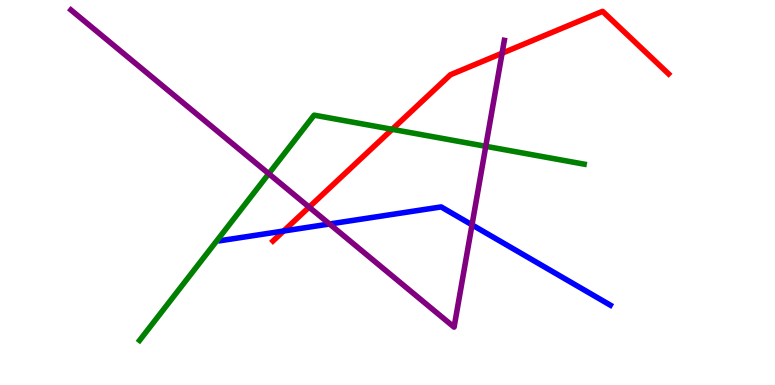[{'lines': ['blue', 'red'], 'intersections': [{'x': 3.66, 'y': 4.0}]}, {'lines': ['green', 'red'], 'intersections': [{'x': 5.06, 'y': 6.64}]}, {'lines': ['purple', 'red'], 'intersections': [{'x': 3.99, 'y': 4.62}, {'x': 6.48, 'y': 8.62}]}, {'lines': ['blue', 'green'], 'intersections': []}, {'lines': ['blue', 'purple'], 'intersections': [{'x': 4.25, 'y': 4.18}, {'x': 6.09, 'y': 4.16}]}, {'lines': ['green', 'purple'], 'intersections': [{'x': 3.47, 'y': 5.49}, {'x': 6.27, 'y': 6.2}]}]